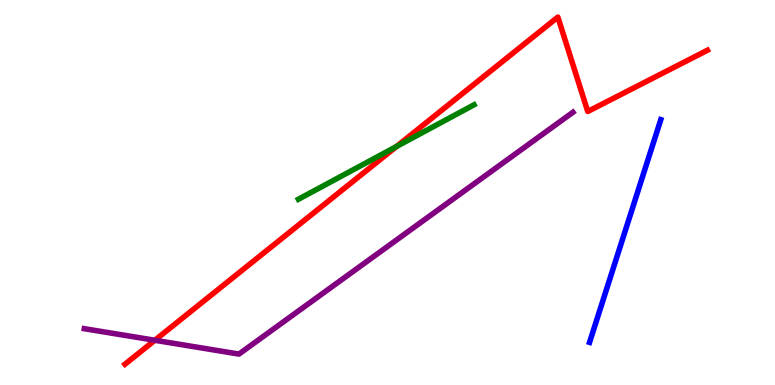[{'lines': ['blue', 'red'], 'intersections': []}, {'lines': ['green', 'red'], 'intersections': [{'x': 5.12, 'y': 6.19}]}, {'lines': ['purple', 'red'], 'intersections': [{'x': 2.0, 'y': 1.16}]}, {'lines': ['blue', 'green'], 'intersections': []}, {'lines': ['blue', 'purple'], 'intersections': []}, {'lines': ['green', 'purple'], 'intersections': []}]